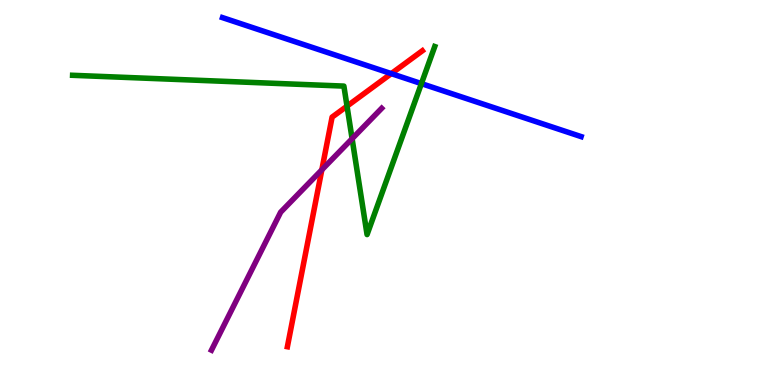[{'lines': ['blue', 'red'], 'intersections': [{'x': 5.05, 'y': 8.09}]}, {'lines': ['green', 'red'], 'intersections': [{'x': 4.48, 'y': 7.24}]}, {'lines': ['purple', 'red'], 'intersections': [{'x': 4.15, 'y': 5.59}]}, {'lines': ['blue', 'green'], 'intersections': [{'x': 5.44, 'y': 7.83}]}, {'lines': ['blue', 'purple'], 'intersections': []}, {'lines': ['green', 'purple'], 'intersections': [{'x': 4.54, 'y': 6.4}]}]